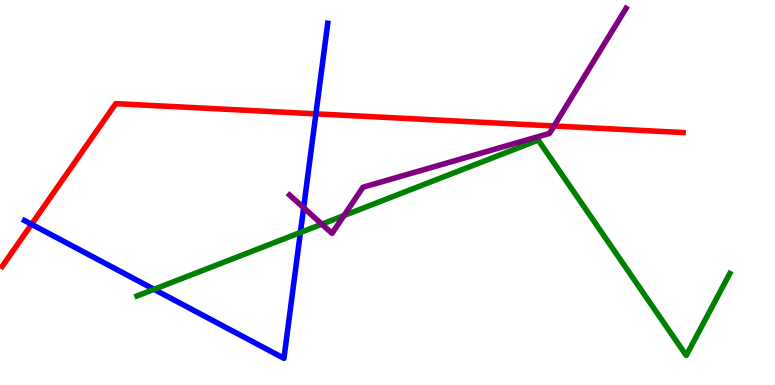[{'lines': ['blue', 'red'], 'intersections': [{'x': 0.407, 'y': 4.17}, {'x': 4.08, 'y': 7.04}]}, {'lines': ['green', 'red'], 'intersections': []}, {'lines': ['purple', 'red'], 'intersections': [{'x': 7.15, 'y': 6.73}]}, {'lines': ['blue', 'green'], 'intersections': [{'x': 1.99, 'y': 2.48}, {'x': 3.88, 'y': 3.96}]}, {'lines': ['blue', 'purple'], 'intersections': [{'x': 3.92, 'y': 4.6}]}, {'lines': ['green', 'purple'], 'intersections': [{'x': 4.15, 'y': 4.18}, {'x': 4.44, 'y': 4.4}]}]